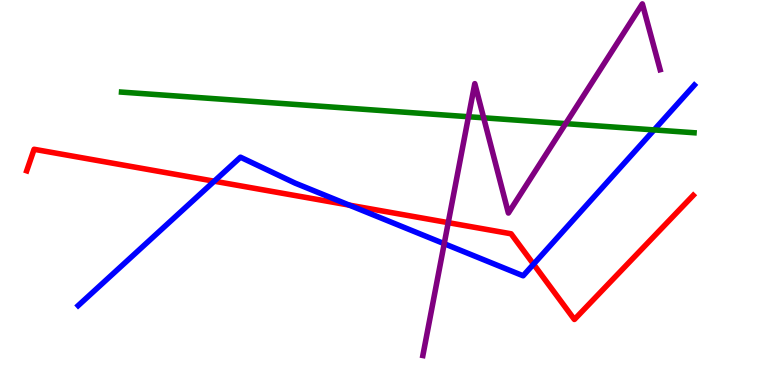[{'lines': ['blue', 'red'], 'intersections': [{'x': 2.76, 'y': 5.29}, {'x': 4.51, 'y': 4.67}, {'x': 6.88, 'y': 3.14}]}, {'lines': ['green', 'red'], 'intersections': []}, {'lines': ['purple', 'red'], 'intersections': [{'x': 5.78, 'y': 4.22}]}, {'lines': ['blue', 'green'], 'intersections': [{'x': 8.44, 'y': 6.63}]}, {'lines': ['blue', 'purple'], 'intersections': [{'x': 5.73, 'y': 3.67}]}, {'lines': ['green', 'purple'], 'intersections': [{'x': 6.04, 'y': 6.97}, {'x': 6.24, 'y': 6.94}, {'x': 7.3, 'y': 6.79}]}]